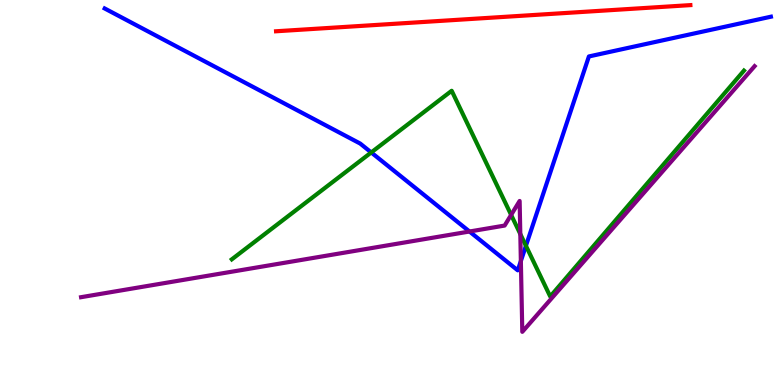[{'lines': ['blue', 'red'], 'intersections': []}, {'lines': ['green', 'red'], 'intersections': []}, {'lines': ['purple', 'red'], 'intersections': []}, {'lines': ['blue', 'green'], 'intersections': [{'x': 4.79, 'y': 6.04}, {'x': 6.79, 'y': 3.62}]}, {'lines': ['blue', 'purple'], 'intersections': [{'x': 6.06, 'y': 3.99}, {'x': 6.72, 'y': 3.22}]}, {'lines': ['green', 'purple'], 'intersections': [{'x': 6.6, 'y': 4.42}, {'x': 6.71, 'y': 3.92}]}]